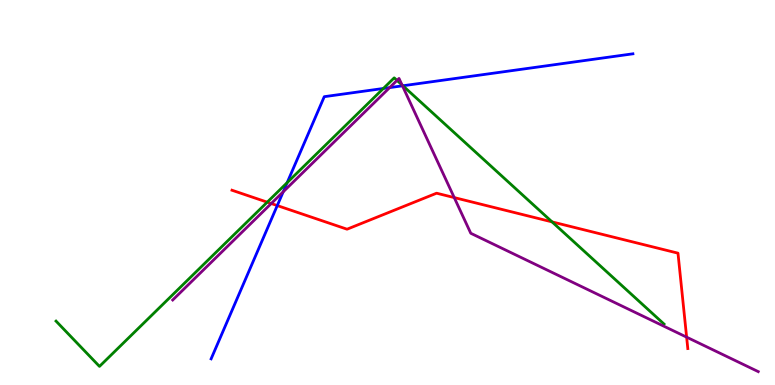[{'lines': ['blue', 'red'], 'intersections': [{'x': 3.58, 'y': 4.66}]}, {'lines': ['green', 'red'], 'intersections': [{'x': 3.45, 'y': 4.75}, {'x': 7.12, 'y': 4.24}]}, {'lines': ['purple', 'red'], 'intersections': [{'x': 3.5, 'y': 4.71}, {'x': 5.86, 'y': 4.87}, {'x': 8.86, 'y': 1.24}]}, {'lines': ['blue', 'green'], 'intersections': [{'x': 3.71, 'y': 5.26}, {'x': 4.95, 'y': 7.7}, {'x': 5.2, 'y': 7.77}]}, {'lines': ['blue', 'purple'], 'intersections': [{'x': 3.65, 'y': 5.02}, {'x': 5.03, 'y': 7.72}, {'x': 5.19, 'y': 7.77}]}, {'lines': ['green', 'purple'], 'intersections': [{'x': 5.12, 'y': 7.91}, {'x': 5.19, 'y': 7.79}]}]